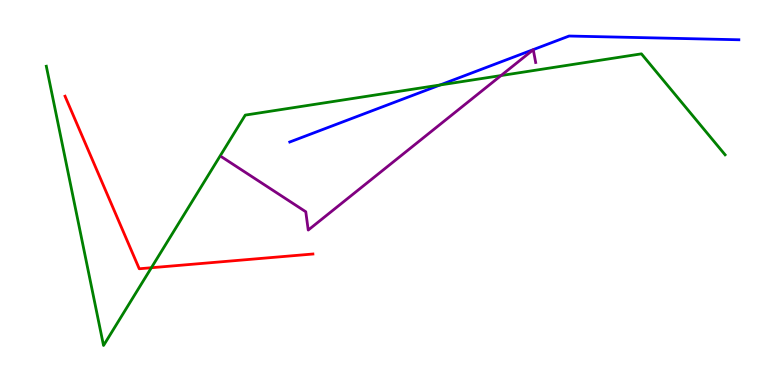[{'lines': ['blue', 'red'], 'intersections': []}, {'lines': ['green', 'red'], 'intersections': [{'x': 1.95, 'y': 3.05}]}, {'lines': ['purple', 'red'], 'intersections': []}, {'lines': ['blue', 'green'], 'intersections': [{'x': 5.68, 'y': 7.79}]}, {'lines': ['blue', 'purple'], 'intersections': []}, {'lines': ['green', 'purple'], 'intersections': [{'x': 6.46, 'y': 8.04}]}]